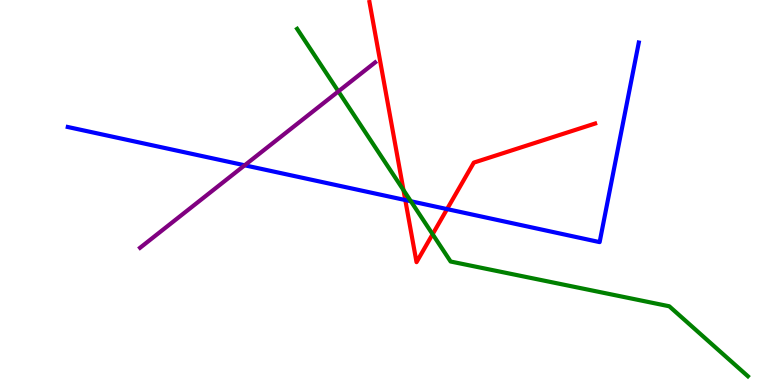[{'lines': ['blue', 'red'], 'intersections': [{'x': 5.23, 'y': 4.8}, {'x': 5.77, 'y': 4.57}]}, {'lines': ['green', 'red'], 'intersections': [{'x': 5.21, 'y': 5.06}, {'x': 5.58, 'y': 3.92}]}, {'lines': ['purple', 'red'], 'intersections': []}, {'lines': ['blue', 'green'], 'intersections': [{'x': 5.3, 'y': 4.77}]}, {'lines': ['blue', 'purple'], 'intersections': [{'x': 3.16, 'y': 5.71}]}, {'lines': ['green', 'purple'], 'intersections': [{'x': 4.37, 'y': 7.63}]}]